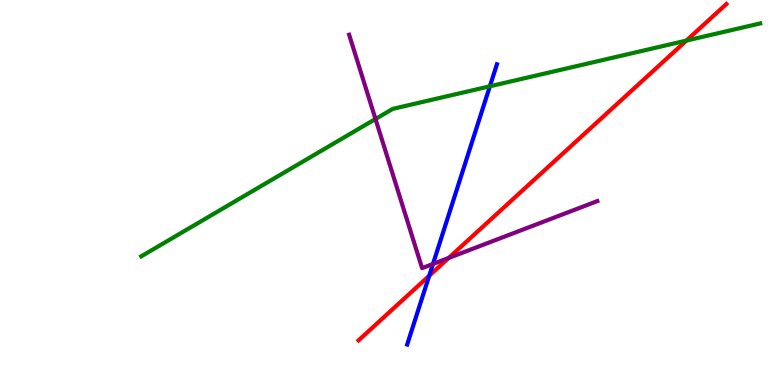[{'lines': ['blue', 'red'], 'intersections': [{'x': 5.54, 'y': 2.84}]}, {'lines': ['green', 'red'], 'intersections': [{'x': 8.86, 'y': 8.95}]}, {'lines': ['purple', 'red'], 'intersections': [{'x': 5.79, 'y': 3.3}]}, {'lines': ['blue', 'green'], 'intersections': [{'x': 6.32, 'y': 7.76}]}, {'lines': ['blue', 'purple'], 'intersections': [{'x': 5.59, 'y': 3.14}]}, {'lines': ['green', 'purple'], 'intersections': [{'x': 4.84, 'y': 6.91}]}]